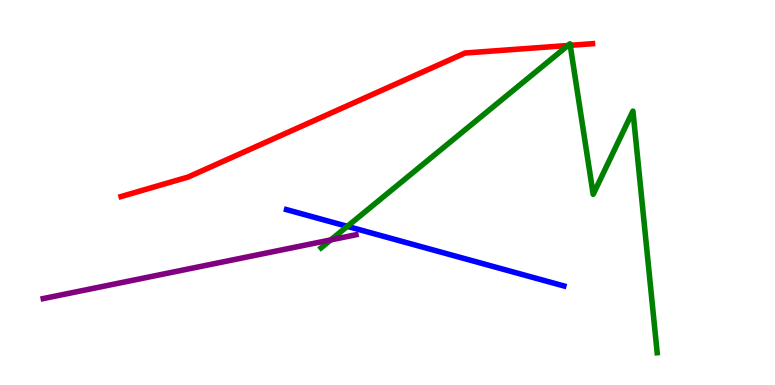[{'lines': ['blue', 'red'], 'intersections': []}, {'lines': ['green', 'red'], 'intersections': [{'x': 7.33, 'y': 8.82}, {'x': 7.36, 'y': 8.82}]}, {'lines': ['purple', 'red'], 'intersections': []}, {'lines': ['blue', 'green'], 'intersections': [{'x': 4.48, 'y': 4.12}]}, {'lines': ['blue', 'purple'], 'intersections': []}, {'lines': ['green', 'purple'], 'intersections': [{'x': 4.27, 'y': 3.77}]}]